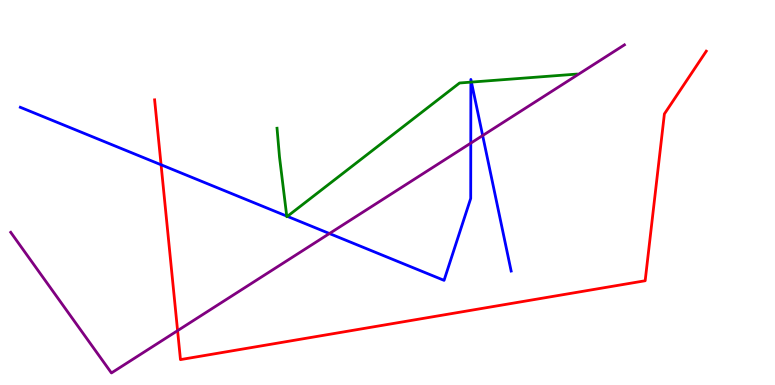[{'lines': ['blue', 'red'], 'intersections': [{'x': 2.08, 'y': 5.72}]}, {'lines': ['green', 'red'], 'intersections': []}, {'lines': ['purple', 'red'], 'intersections': [{'x': 2.29, 'y': 1.41}]}, {'lines': ['blue', 'green'], 'intersections': [{'x': 3.7, 'y': 4.39}, {'x': 3.71, 'y': 4.38}, {'x': 6.08, 'y': 7.87}, {'x': 6.08, 'y': 7.87}]}, {'lines': ['blue', 'purple'], 'intersections': [{'x': 4.25, 'y': 3.93}, {'x': 6.07, 'y': 6.28}, {'x': 6.23, 'y': 6.48}]}, {'lines': ['green', 'purple'], 'intersections': []}]